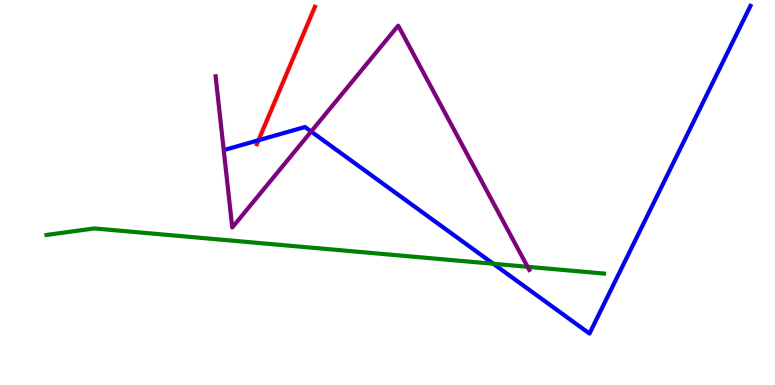[{'lines': ['blue', 'red'], 'intersections': [{'x': 3.34, 'y': 6.36}]}, {'lines': ['green', 'red'], 'intersections': []}, {'lines': ['purple', 'red'], 'intersections': []}, {'lines': ['blue', 'green'], 'intersections': [{'x': 6.37, 'y': 3.15}]}, {'lines': ['blue', 'purple'], 'intersections': [{'x': 4.01, 'y': 6.58}]}, {'lines': ['green', 'purple'], 'intersections': [{'x': 6.81, 'y': 3.07}]}]